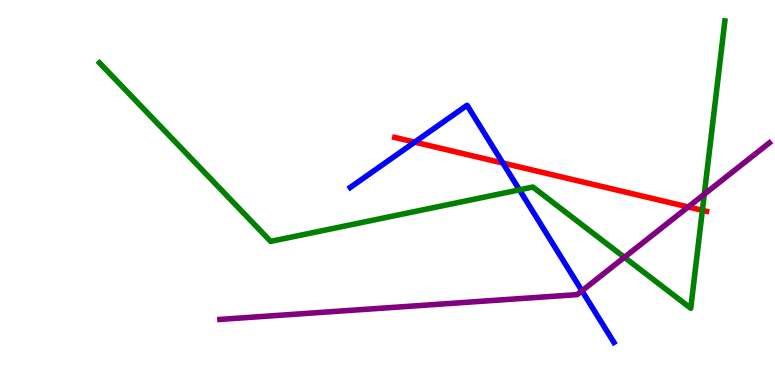[{'lines': ['blue', 'red'], 'intersections': [{'x': 5.35, 'y': 6.31}, {'x': 6.49, 'y': 5.77}]}, {'lines': ['green', 'red'], 'intersections': [{'x': 9.06, 'y': 4.54}]}, {'lines': ['purple', 'red'], 'intersections': [{'x': 8.88, 'y': 4.62}]}, {'lines': ['blue', 'green'], 'intersections': [{'x': 6.7, 'y': 5.07}]}, {'lines': ['blue', 'purple'], 'intersections': [{'x': 7.51, 'y': 2.45}]}, {'lines': ['green', 'purple'], 'intersections': [{'x': 8.06, 'y': 3.32}, {'x': 9.09, 'y': 4.95}]}]